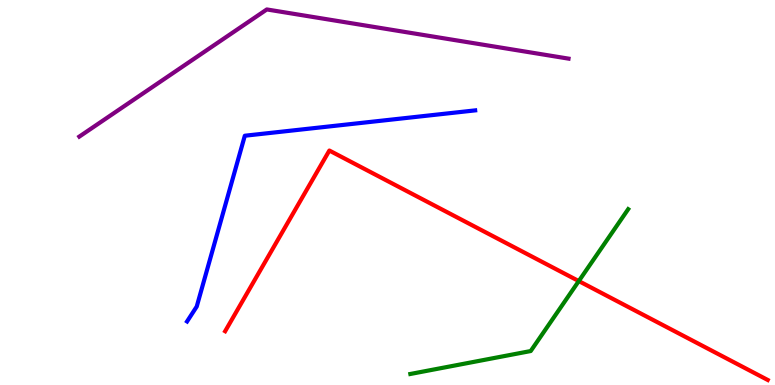[{'lines': ['blue', 'red'], 'intersections': []}, {'lines': ['green', 'red'], 'intersections': [{'x': 7.47, 'y': 2.7}]}, {'lines': ['purple', 'red'], 'intersections': []}, {'lines': ['blue', 'green'], 'intersections': []}, {'lines': ['blue', 'purple'], 'intersections': []}, {'lines': ['green', 'purple'], 'intersections': []}]